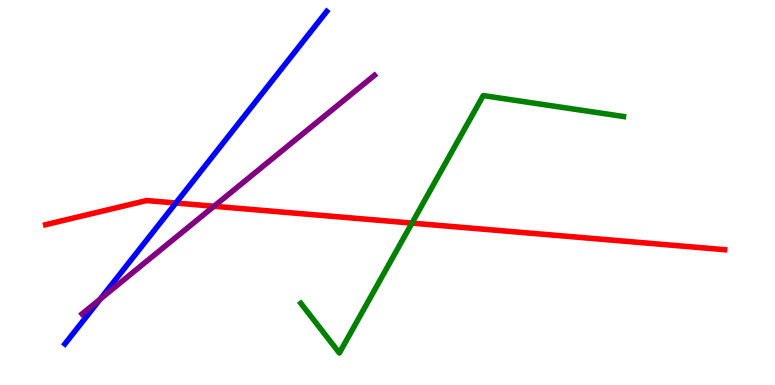[{'lines': ['blue', 'red'], 'intersections': [{'x': 2.27, 'y': 4.73}]}, {'lines': ['green', 'red'], 'intersections': [{'x': 5.32, 'y': 4.21}]}, {'lines': ['purple', 'red'], 'intersections': [{'x': 2.76, 'y': 4.64}]}, {'lines': ['blue', 'green'], 'intersections': []}, {'lines': ['blue', 'purple'], 'intersections': [{'x': 1.29, 'y': 2.23}]}, {'lines': ['green', 'purple'], 'intersections': []}]